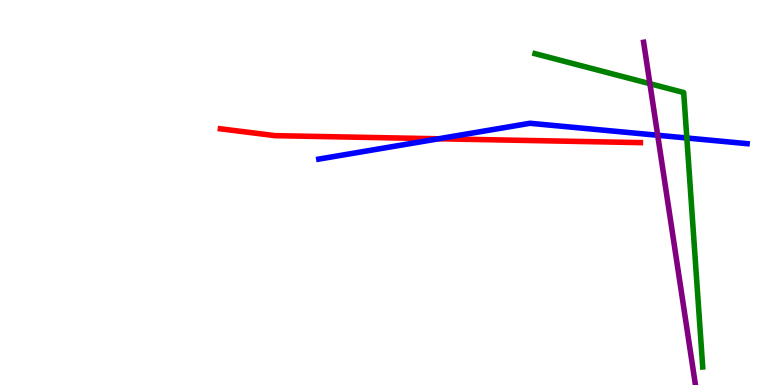[{'lines': ['blue', 'red'], 'intersections': [{'x': 5.66, 'y': 6.4}]}, {'lines': ['green', 'red'], 'intersections': []}, {'lines': ['purple', 'red'], 'intersections': []}, {'lines': ['blue', 'green'], 'intersections': [{'x': 8.86, 'y': 6.42}]}, {'lines': ['blue', 'purple'], 'intersections': [{'x': 8.49, 'y': 6.49}]}, {'lines': ['green', 'purple'], 'intersections': [{'x': 8.39, 'y': 7.83}]}]